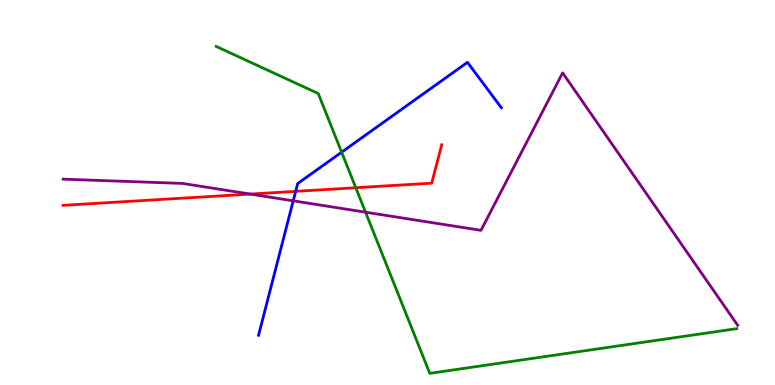[{'lines': ['blue', 'red'], 'intersections': [{'x': 3.82, 'y': 5.03}]}, {'lines': ['green', 'red'], 'intersections': [{'x': 4.59, 'y': 5.12}]}, {'lines': ['purple', 'red'], 'intersections': [{'x': 3.23, 'y': 4.96}]}, {'lines': ['blue', 'green'], 'intersections': [{'x': 4.41, 'y': 6.05}]}, {'lines': ['blue', 'purple'], 'intersections': [{'x': 3.78, 'y': 4.78}]}, {'lines': ['green', 'purple'], 'intersections': [{'x': 4.72, 'y': 4.49}]}]